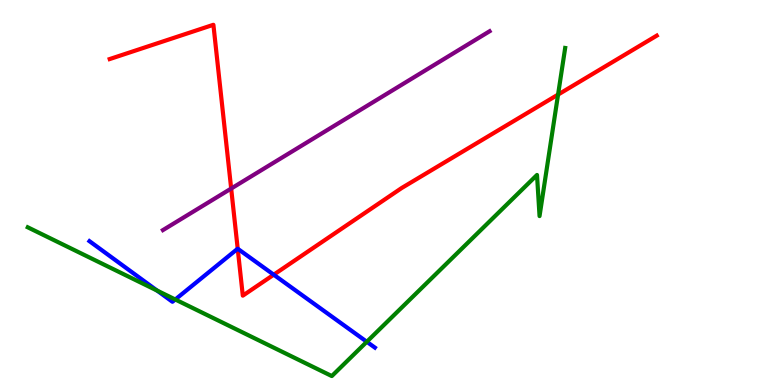[{'lines': ['blue', 'red'], 'intersections': [{'x': 3.07, 'y': 3.54}, {'x': 3.53, 'y': 2.86}]}, {'lines': ['green', 'red'], 'intersections': [{'x': 7.2, 'y': 7.54}]}, {'lines': ['purple', 'red'], 'intersections': [{'x': 2.98, 'y': 5.1}]}, {'lines': ['blue', 'green'], 'intersections': [{'x': 2.03, 'y': 2.45}, {'x': 2.26, 'y': 2.22}, {'x': 4.73, 'y': 1.12}]}, {'lines': ['blue', 'purple'], 'intersections': []}, {'lines': ['green', 'purple'], 'intersections': []}]